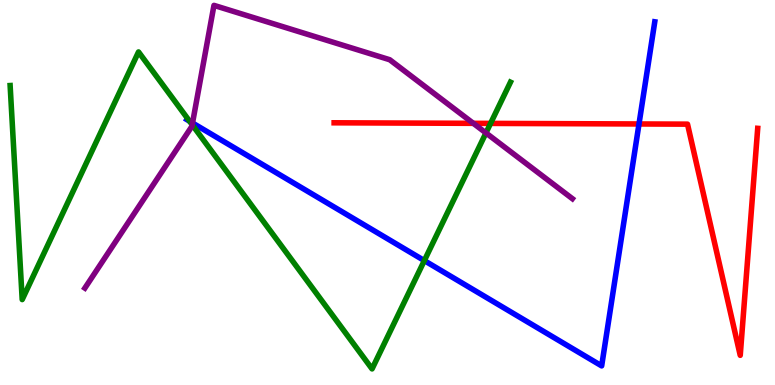[{'lines': ['blue', 'red'], 'intersections': [{'x': 8.25, 'y': 6.78}]}, {'lines': ['green', 'red'], 'intersections': [{'x': 6.33, 'y': 6.79}]}, {'lines': ['purple', 'red'], 'intersections': [{'x': 6.11, 'y': 6.8}]}, {'lines': ['blue', 'green'], 'intersections': [{'x': 2.45, 'y': 6.85}, {'x': 5.48, 'y': 3.23}]}, {'lines': ['blue', 'purple'], 'intersections': [{'x': 2.48, 'y': 6.81}]}, {'lines': ['green', 'purple'], 'intersections': [{'x': 2.48, 'y': 6.76}, {'x': 6.27, 'y': 6.55}]}]